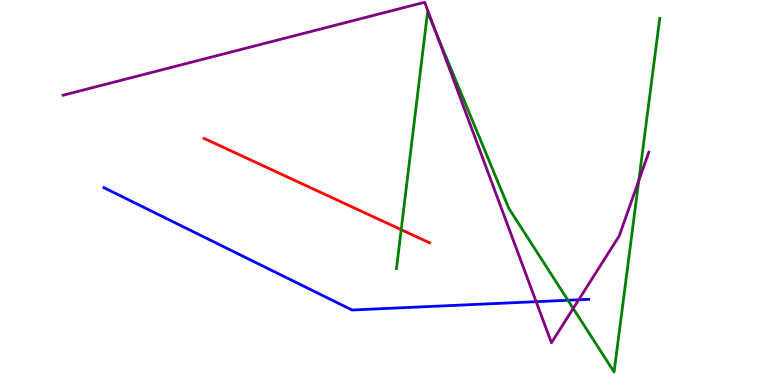[{'lines': ['blue', 'red'], 'intersections': []}, {'lines': ['green', 'red'], 'intersections': [{'x': 5.18, 'y': 4.03}]}, {'lines': ['purple', 'red'], 'intersections': []}, {'lines': ['blue', 'green'], 'intersections': [{'x': 7.33, 'y': 2.2}]}, {'lines': ['blue', 'purple'], 'intersections': [{'x': 6.92, 'y': 2.16}, {'x': 7.47, 'y': 2.21}]}, {'lines': ['green', 'purple'], 'intersections': [{'x': 5.63, 'y': 9.15}, {'x': 7.4, 'y': 1.99}, {'x': 8.24, 'y': 5.31}]}]